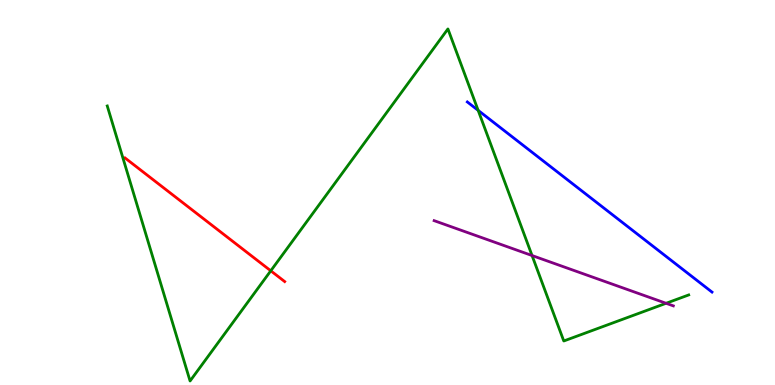[{'lines': ['blue', 'red'], 'intersections': []}, {'lines': ['green', 'red'], 'intersections': [{'x': 3.49, 'y': 2.97}]}, {'lines': ['purple', 'red'], 'intersections': []}, {'lines': ['blue', 'green'], 'intersections': [{'x': 6.17, 'y': 7.13}]}, {'lines': ['blue', 'purple'], 'intersections': []}, {'lines': ['green', 'purple'], 'intersections': [{'x': 6.87, 'y': 3.36}, {'x': 8.59, 'y': 2.12}]}]